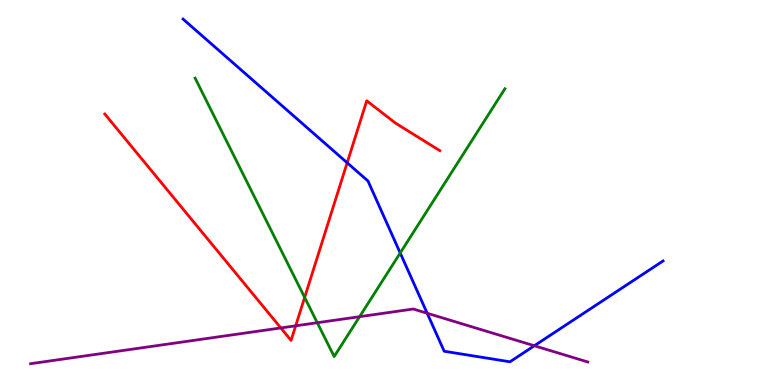[{'lines': ['blue', 'red'], 'intersections': [{'x': 4.48, 'y': 5.77}]}, {'lines': ['green', 'red'], 'intersections': [{'x': 3.93, 'y': 2.28}]}, {'lines': ['purple', 'red'], 'intersections': [{'x': 3.62, 'y': 1.48}, {'x': 3.82, 'y': 1.54}]}, {'lines': ['blue', 'green'], 'intersections': [{'x': 5.16, 'y': 3.43}]}, {'lines': ['blue', 'purple'], 'intersections': [{'x': 5.51, 'y': 1.86}, {'x': 6.89, 'y': 1.02}]}, {'lines': ['green', 'purple'], 'intersections': [{'x': 4.09, 'y': 1.62}, {'x': 4.64, 'y': 1.77}]}]